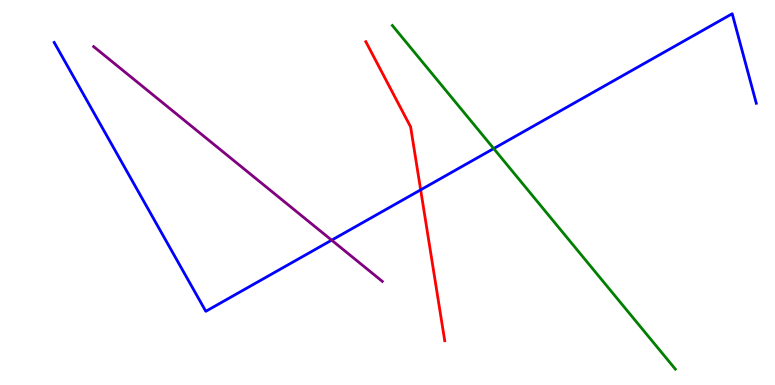[{'lines': ['blue', 'red'], 'intersections': [{'x': 5.43, 'y': 5.07}]}, {'lines': ['green', 'red'], 'intersections': []}, {'lines': ['purple', 'red'], 'intersections': []}, {'lines': ['blue', 'green'], 'intersections': [{'x': 6.37, 'y': 6.14}]}, {'lines': ['blue', 'purple'], 'intersections': [{'x': 4.28, 'y': 3.76}]}, {'lines': ['green', 'purple'], 'intersections': []}]